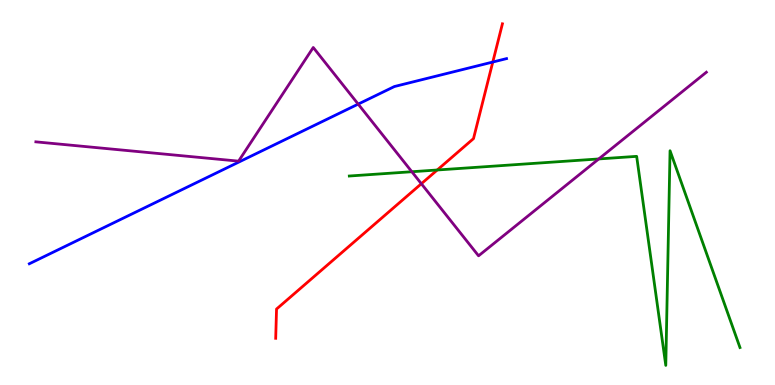[{'lines': ['blue', 'red'], 'intersections': [{'x': 6.36, 'y': 8.39}]}, {'lines': ['green', 'red'], 'intersections': [{'x': 5.64, 'y': 5.58}]}, {'lines': ['purple', 'red'], 'intersections': [{'x': 5.44, 'y': 5.23}]}, {'lines': ['blue', 'green'], 'intersections': []}, {'lines': ['blue', 'purple'], 'intersections': [{'x': 4.62, 'y': 7.3}]}, {'lines': ['green', 'purple'], 'intersections': [{'x': 5.31, 'y': 5.54}, {'x': 7.73, 'y': 5.87}]}]